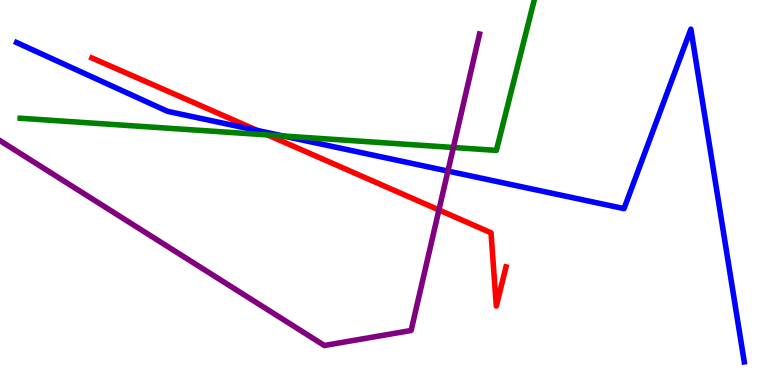[{'lines': ['blue', 'red'], 'intersections': [{'x': 3.32, 'y': 6.61}]}, {'lines': ['green', 'red'], 'intersections': [{'x': 3.45, 'y': 6.5}]}, {'lines': ['purple', 'red'], 'intersections': [{'x': 5.66, 'y': 4.55}]}, {'lines': ['blue', 'green'], 'intersections': [{'x': 3.65, 'y': 6.47}]}, {'lines': ['blue', 'purple'], 'intersections': [{'x': 5.78, 'y': 5.56}]}, {'lines': ['green', 'purple'], 'intersections': [{'x': 5.85, 'y': 6.17}]}]